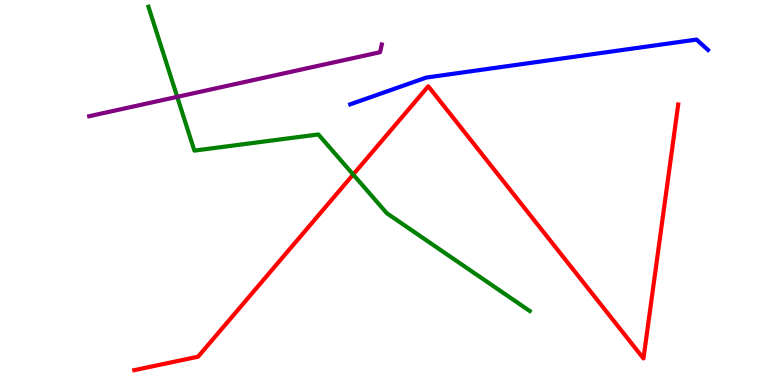[{'lines': ['blue', 'red'], 'intersections': []}, {'lines': ['green', 'red'], 'intersections': [{'x': 4.56, 'y': 5.47}]}, {'lines': ['purple', 'red'], 'intersections': []}, {'lines': ['blue', 'green'], 'intersections': []}, {'lines': ['blue', 'purple'], 'intersections': []}, {'lines': ['green', 'purple'], 'intersections': [{'x': 2.29, 'y': 7.48}]}]